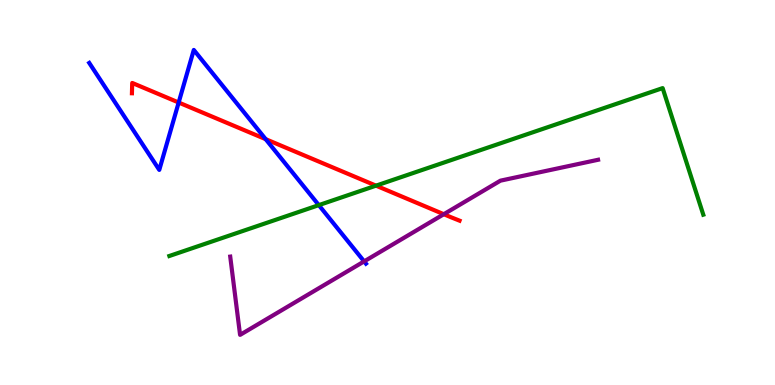[{'lines': ['blue', 'red'], 'intersections': [{'x': 2.31, 'y': 7.34}, {'x': 3.43, 'y': 6.39}]}, {'lines': ['green', 'red'], 'intersections': [{'x': 4.85, 'y': 5.18}]}, {'lines': ['purple', 'red'], 'intersections': [{'x': 5.73, 'y': 4.44}]}, {'lines': ['blue', 'green'], 'intersections': [{'x': 4.11, 'y': 4.67}]}, {'lines': ['blue', 'purple'], 'intersections': [{'x': 4.7, 'y': 3.21}]}, {'lines': ['green', 'purple'], 'intersections': []}]